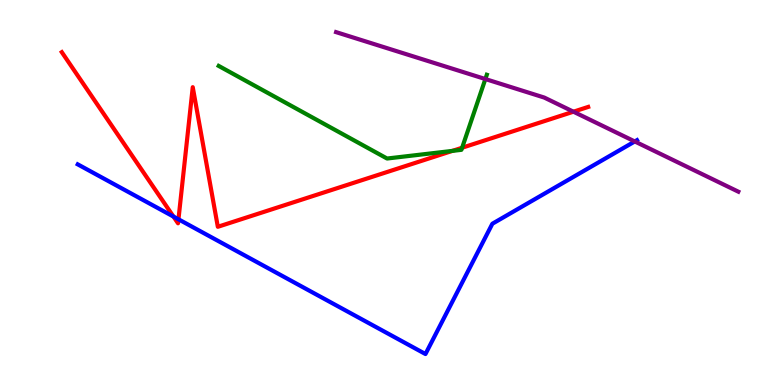[{'lines': ['blue', 'red'], 'intersections': [{'x': 2.24, 'y': 4.38}, {'x': 2.3, 'y': 4.3}]}, {'lines': ['green', 'red'], 'intersections': [{'x': 5.84, 'y': 6.08}, {'x': 5.96, 'y': 6.16}]}, {'lines': ['purple', 'red'], 'intersections': [{'x': 7.4, 'y': 7.1}]}, {'lines': ['blue', 'green'], 'intersections': []}, {'lines': ['blue', 'purple'], 'intersections': [{'x': 8.19, 'y': 6.33}]}, {'lines': ['green', 'purple'], 'intersections': [{'x': 6.26, 'y': 7.95}]}]